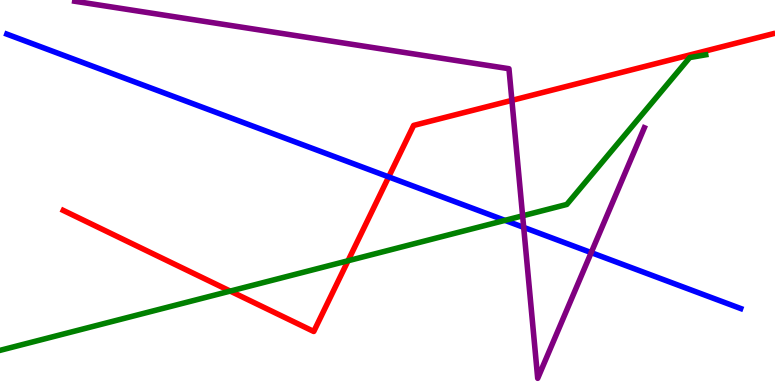[{'lines': ['blue', 'red'], 'intersections': [{'x': 5.02, 'y': 5.41}]}, {'lines': ['green', 'red'], 'intersections': [{'x': 2.97, 'y': 2.44}, {'x': 4.49, 'y': 3.23}]}, {'lines': ['purple', 'red'], 'intersections': [{'x': 6.61, 'y': 7.39}]}, {'lines': ['blue', 'green'], 'intersections': [{'x': 6.52, 'y': 4.28}]}, {'lines': ['blue', 'purple'], 'intersections': [{'x': 6.76, 'y': 4.09}, {'x': 7.63, 'y': 3.44}]}, {'lines': ['green', 'purple'], 'intersections': [{'x': 6.74, 'y': 4.39}]}]